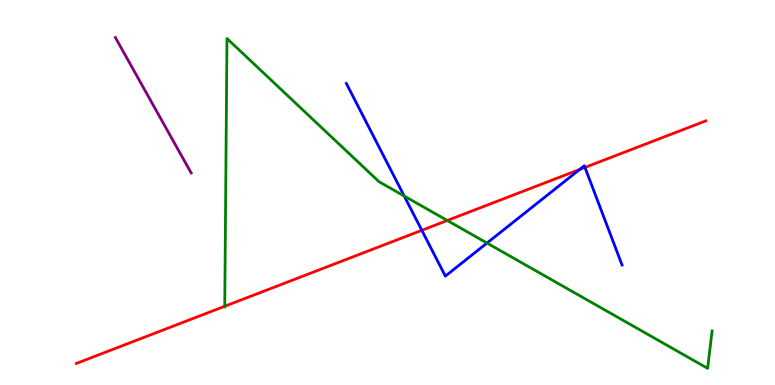[{'lines': ['blue', 'red'], 'intersections': [{'x': 5.44, 'y': 4.02}, {'x': 7.48, 'y': 5.6}, {'x': 7.55, 'y': 5.65}]}, {'lines': ['green', 'red'], 'intersections': [{'x': 2.9, 'y': 2.05}, {'x': 5.77, 'y': 4.27}]}, {'lines': ['purple', 'red'], 'intersections': []}, {'lines': ['blue', 'green'], 'intersections': [{'x': 5.22, 'y': 4.91}, {'x': 6.28, 'y': 3.69}]}, {'lines': ['blue', 'purple'], 'intersections': []}, {'lines': ['green', 'purple'], 'intersections': []}]